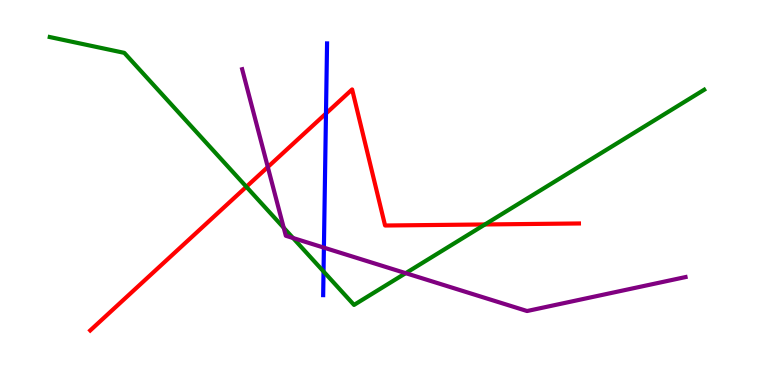[{'lines': ['blue', 'red'], 'intersections': [{'x': 4.21, 'y': 7.05}]}, {'lines': ['green', 'red'], 'intersections': [{'x': 3.18, 'y': 5.15}, {'x': 6.26, 'y': 4.17}]}, {'lines': ['purple', 'red'], 'intersections': [{'x': 3.46, 'y': 5.66}]}, {'lines': ['blue', 'green'], 'intersections': [{'x': 4.17, 'y': 2.95}]}, {'lines': ['blue', 'purple'], 'intersections': [{'x': 4.18, 'y': 3.57}]}, {'lines': ['green', 'purple'], 'intersections': [{'x': 3.66, 'y': 4.08}, {'x': 3.78, 'y': 3.82}, {'x': 5.23, 'y': 2.9}]}]